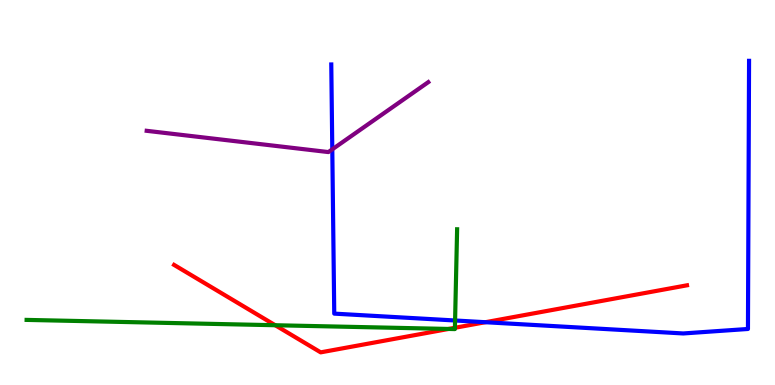[{'lines': ['blue', 'red'], 'intersections': [{'x': 6.26, 'y': 1.63}]}, {'lines': ['green', 'red'], 'intersections': [{'x': 3.55, 'y': 1.55}, {'x': 5.79, 'y': 1.46}, {'x': 5.87, 'y': 1.49}]}, {'lines': ['purple', 'red'], 'intersections': []}, {'lines': ['blue', 'green'], 'intersections': [{'x': 5.87, 'y': 1.68}]}, {'lines': ['blue', 'purple'], 'intersections': [{'x': 4.29, 'y': 6.12}]}, {'lines': ['green', 'purple'], 'intersections': []}]